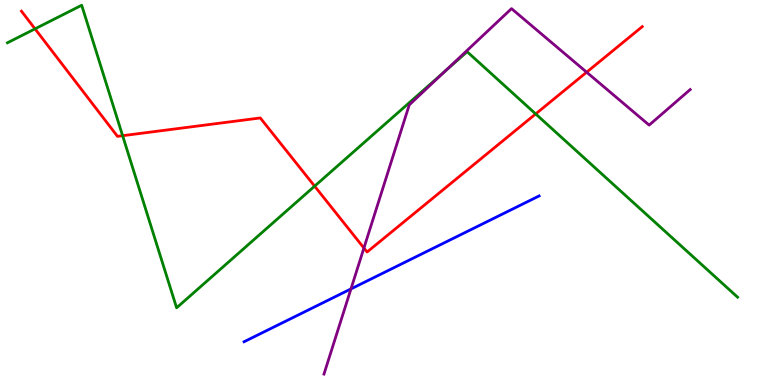[{'lines': ['blue', 'red'], 'intersections': []}, {'lines': ['green', 'red'], 'intersections': [{'x': 0.452, 'y': 9.25}, {'x': 1.58, 'y': 6.48}, {'x': 4.06, 'y': 5.16}, {'x': 6.91, 'y': 7.04}]}, {'lines': ['purple', 'red'], 'intersections': [{'x': 4.7, 'y': 3.56}, {'x': 7.57, 'y': 8.12}]}, {'lines': ['blue', 'green'], 'intersections': []}, {'lines': ['blue', 'purple'], 'intersections': [{'x': 4.53, 'y': 2.5}]}, {'lines': ['green', 'purple'], 'intersections': [{'x': 5.75, 'y': 8.16}]}]